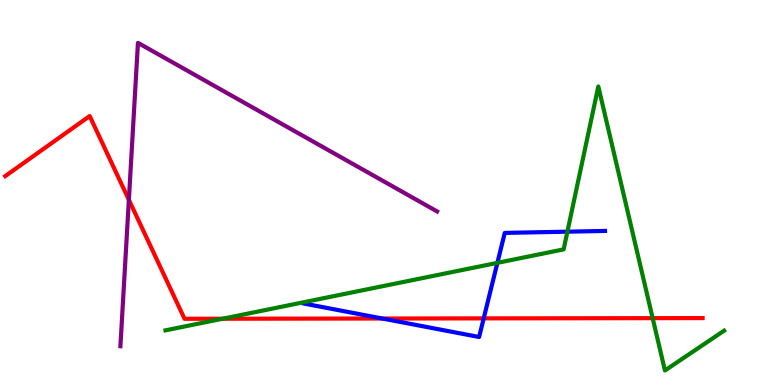[{'lines': ['blue', 'red'], 'intersections': [{'x': 4.93, 'y': 1.73}, {'x': 6.24, 'y': 1.73}]}, {'lines': ['green', 'red'], 'intersections': [{'x': 2.87, 'y': 1.72}, {'x': 8.42, 'y': 1.74}]}, {'lines': ['purple', 'red'], 'intersections': [{'x': 1.66, 'y': 4.81}]}, {'lines': ['blue', 'green'], 'intersections': [{'x': 6.42, 'y': 3.17}, {'x': 7.32, 'y': 3.98}]}, {'lines': ['blue', 'purple'], 'intersections': []}, {'lines': ['green', 'purple'], 'intersections': []}]